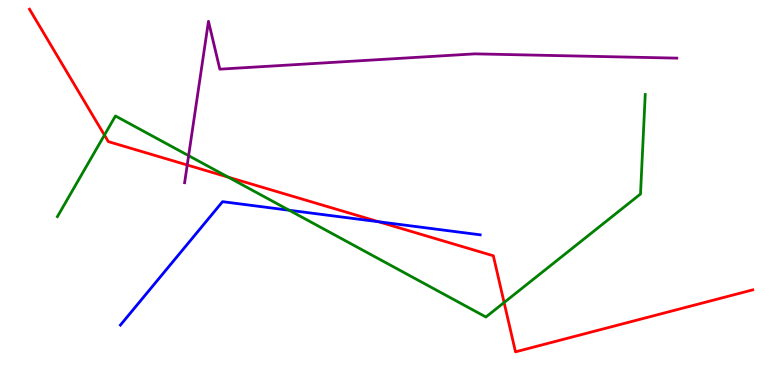[{'lines': ['blue', 'red'], 'intersections': [{'x': 4.88, 'y': 4.24}]}, {'lines': ['green', 'red'], 'intersections': [{'x': 1.35, 'y': 6.49}, {'x': 2.94, 'y': 5.4}, {'x': 6.5, 'y': 2.14}]}, {'lines': ['purple', 'red'], 'intersections': [{'x': 2.42, 'y': 5.71}]}, {'lines': ['blue', 'green'], 'intersections': [{'x': 3.73, 'y': 4.54}]}, {'lines': ['blue', 'purple'], 'intersections': []}, {'lines': ['green', 'purple'], 'intersections': [{'x': 2.43, 'y': 5.96}]}]